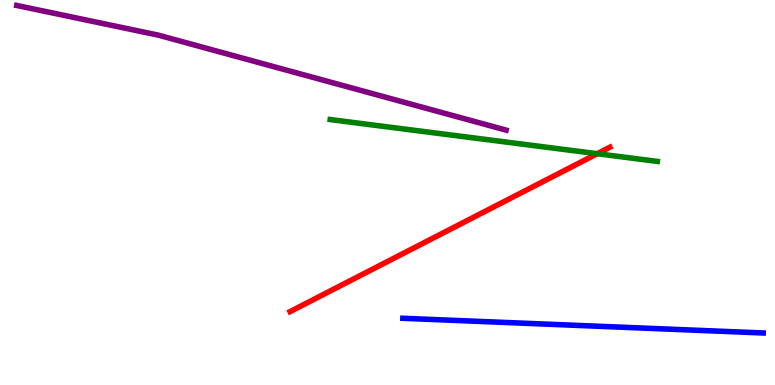[{'lines': ['blue', 'red'], 'intersections': []}, {'lines': ['green', 'red'], 'intersections': [{'x': 7.71, 'y': 6.01}]}, {'lines': ['purple', 'red'], 'intersections': []}, {'lines': ['blue', 'green'], 'intersections': []}, {'lines': ['blue', 'purple'], 'intersections': []}, {'lines': ['green', 'purple'], 'intersections': []}]